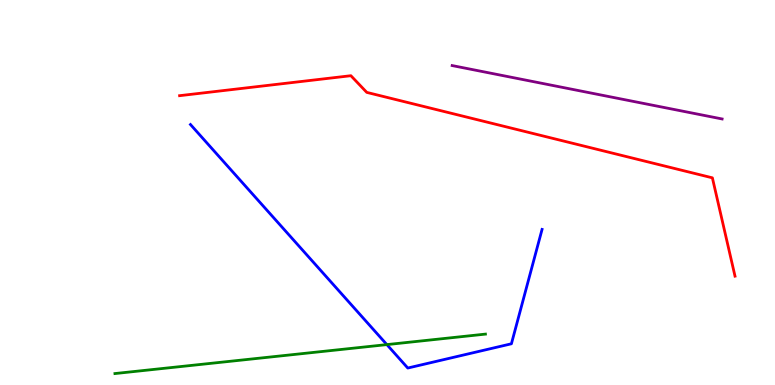[{'lines': ['blue', 'red'], 'intersections': []}, {'lines': ['green', 'red'], 'intersections': []}, {'lines': ['purple', 'red'], 'intersections': []}, {'lines': ['blue', 'green'], 'intersections': [{'x': 4.99, 'y': 1.05}]}, {'lines': ['blue', 'purple'], 'intersections': []}, {'lines': ['green', 'purple'], 'intersections': []}]